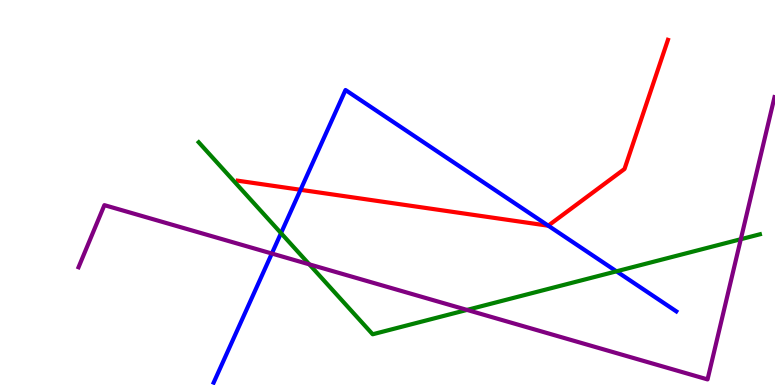[{'lines': ['blue', 'red'], 'intersections': [{'x': 3.88, 'y': 5.07}, {'x': 7.07, 'y': 4.14}]}, {'lines': ['green', 'red'], 'intersections': []}, {'lines': ['purple', 'red'], 'intersections': []}, {'lines': ['blue', 'green'], 'intersections': [{'x': 3.63, 'y': 3.94}, {'x': 7.95, 'y': 2.95}]}, {'lines': ['blue', 'purple'], 'intersections': [{'x': 3.51, 'y': 3.41}]}, {'lines': ['green', 'purple'], 'intersections': [{'x': 3.99, 'y': 3.13}, {'x': 6.03, 'y': 1.95}, {'x': 9.56, 'y': 3.79}]}]